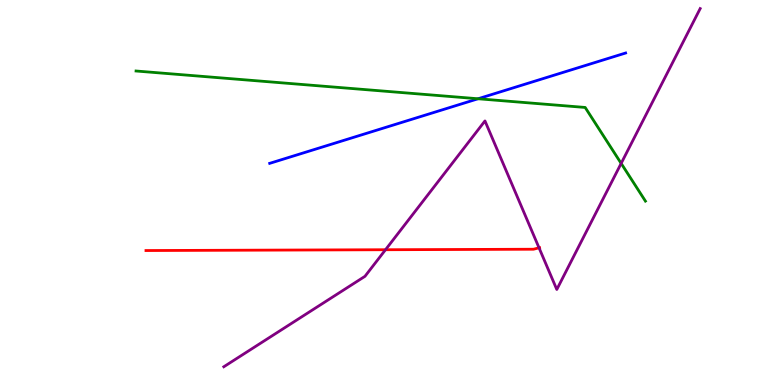[{'lines': ['blue', 'red'], 'intersections': []}, {'lines': ['green', 'red'], 'intersections': []}, {'lines': ['purple', 'red'], 'intersections': [{'x': 4.97, 'y': 3.51}, {'x': 6.96, 'y': 3.56}]}, {'lines': ['blue', 'green'], 'intersections': [{'x': 6.17, 'y': 7.43}]}, {'lines': ['blue', 'purple'], 'intersections': []}, {'lines': ['green', 'purple'], 'intersections': [{'x': 8.01, 'y': 5.76}]}]